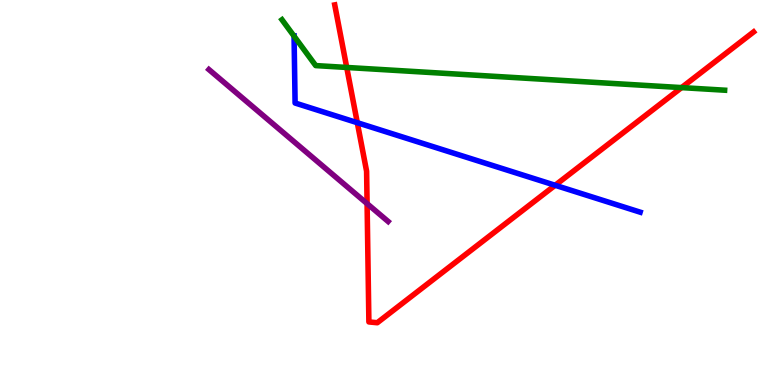[{'lines': ['blue', 'red'], 'intersections': [{'x': 4.61, 'y': 6.81}, {'x': 7.16, 'y': 5.19}]}, {'lines': ['green', 'red'], 'intersections': [{'x': 4.47, 'y': 8.25}, {'x': 8.79, 'y': 7.72}]}, {'lines': ['purple', 'red'], 'intersections': [{'x': 4.74, 'y': 4.71}]}, {'lines': ['blue', 'green'], 'intersections': [{'x': 3.79, 'y': 9.06}]}, {'lines': ['blue', 'purple'], 'intersections': []}, {'lines': ['green', 'purple'], 'intersections': []}]